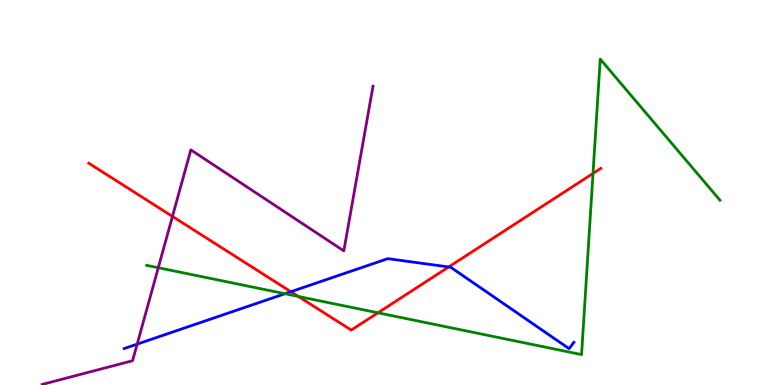[{'lines': ['blue', 'red'], 'intersections': [{'x': 3.75, 'y': 2.42}, {'x': 5.79, 'y': 3.07}]}, {'lines': ['green', 'red'], 'intersections': [{'x': 3.85, 'y': 2.3}, {'x': 4.88, 'y': 1.88}, {'x': 7.65, 'y': 5.5}]}, {'lines': ['purple', 'red'], 'intersections': [{'x': 2.23, 'y': 4.38}]}, {'lines': ['blue', 'green'], 'intersections': [{'x': 3.68, 'y': 2.37}]}, {'lines': ['blue', 'purple'], 'intersections': [{'x': 1.77, 'y': 1.06}]}, {'lines': ['green', 'purple'], 'intersections': [{'x': 2.04, 'y': 3.05}]}]